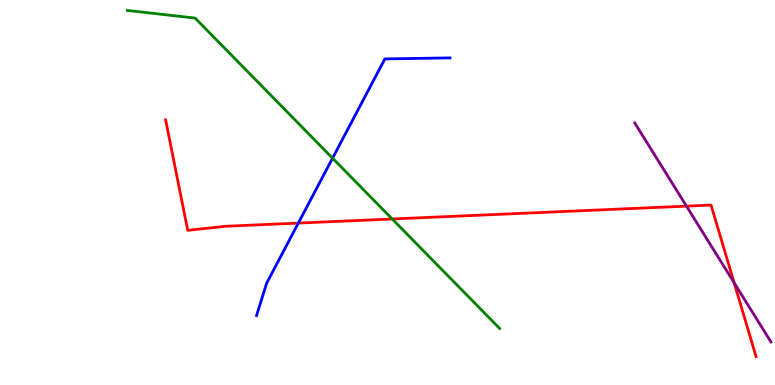[{'lines': ['blue', 'red'], 'intersections': [{'x': 3.85, 'y': 4.21}]}, {'lines': ['green', 'red'], 'intersections': [{'x': 5.06, 'y': 4.31}]}, {'lines': ['purple', 'red'], 'intersections': [{'x': 8.86, 'y': 4.65}, {'x': 9.47, 'y': 2.66}]}, {'lines': ['blue', 'green'], 'intersections': [{'x': 4.29, 'y': 5.89}]}, {'lines': ['blue', 'purple'], 'intersections': []}, {'lines': ['green', 'purple'], 'intersections': []}]